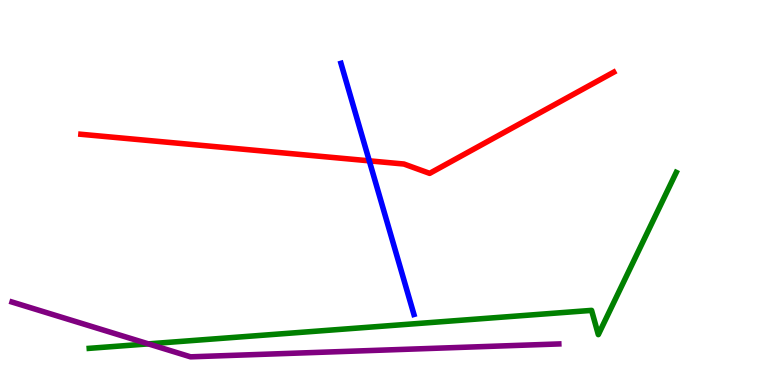[{'lines': ['blue', 'red'], 'intersections': [{'x': 4.77, 'y': 5.82}]}, {'lines': ['green', 'red'], 'intersections': []}, {'lines': ['purple', 'red'], 'intersections': []}, {'lines': ['blue', 'green'], 'intersections': []}, {'lines': ['blue', 'purple'], 'intersections': []}, {'lines': ['green', 'purple'], 'intersections': [{'x': 1.91, 'y': 1.07}]}]